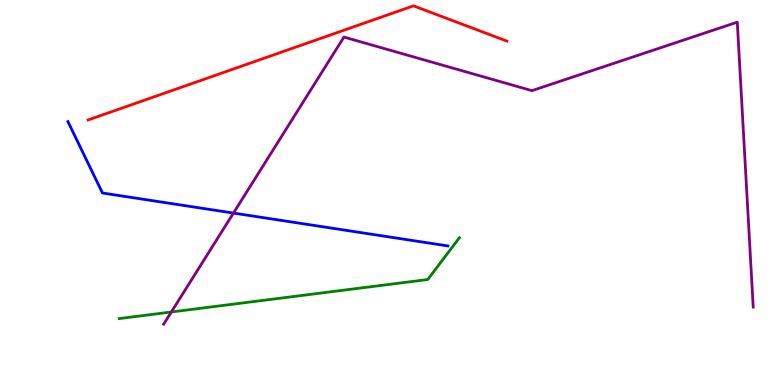[{'lines': ['blue', 'red'], 'intersections': []}, {'lines': ['green', 'red'], 'intersections': []}, {'lines': ['purple', 'red'], 'intersections': []}, {'lines': ['blue', 'green'], 'intersections': []}, {'lines': ['blue', 'purple'], 'intersections': [{'x': 3.01, 'y': 4.47}]}, {'lines': ['green', 'purple'], 'intersections': [{'x': 2.21, 'y': 1.9}]}]